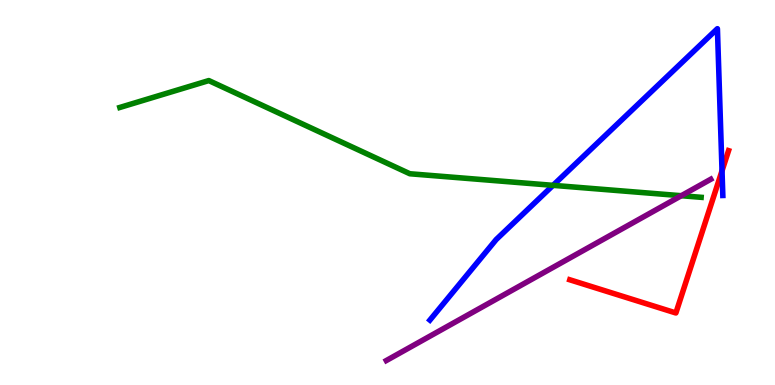[{'lines': ['blue', 'red'], 'intersections': [{'x': 9.32, 'y': 5.56}]}, {'lines': ['green', 'red'], 'intersections': []}, {'lines': ['purple', 'red'], 'intersections': []}, {'lines': ['blue', 'green'], 'intersections': [{'x': 7.14, 'y': 5.19}]}, {'lines': ['blue', 'purple'], 'intersections': []}, {'lines': ['green', 'purple'], 'intersections': [{'x': 8.79, 'y': 4.92}]}]